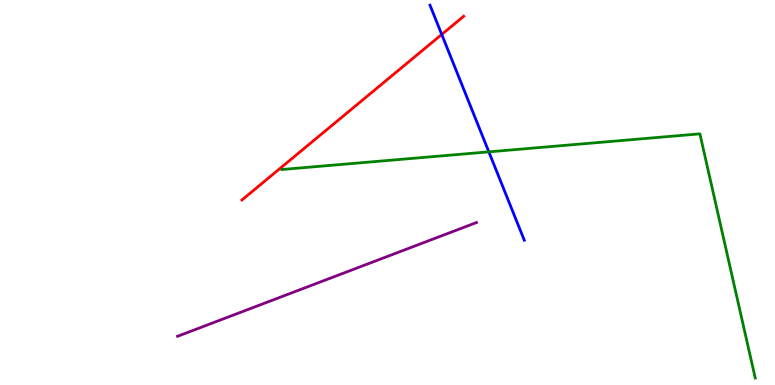[{'lines': ['blue', 'red'], 'intersections': [{'x': 5.7, 'y': 9.11}]}, {'lines': ['green', 'red'], 'intersections': []}, {'lines': ['purple', 'red'], 'intersections': []}, {'lines': ['blue', 'green'], 'intersections': [{'x': 6.31, 'y': 6.06}]}, {'lines': ['blue', 'purple'], 'intersections': []}, {'lines': ['green', 'purple'], 'intersections': []}]